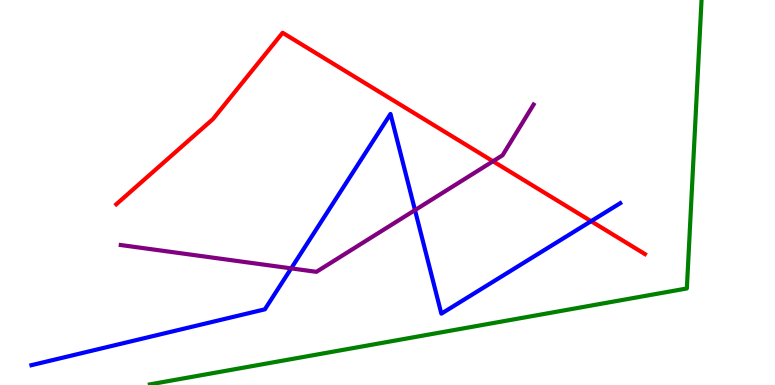[{'lines': ['blue', 'red'], 'intersections': [{'x': 7.63, 'y': 4.25}]}, {'lines': ['green', 'red'], 'intersections': []}, {'lines': ['purple', 'red'], 'intersections': [{'x': 6.36, 'y': 5.81}]}, {'lines': ['blue', 'green'], 'intersections': []}, {'lines': ['blue', 'purple'], 'intersections': [{'x': 3.76, 'y': 3.03}, {'x': 5.35, 'y': 4.54}]}, {'lines': ['green', 'purple'], 'intersections': []}]